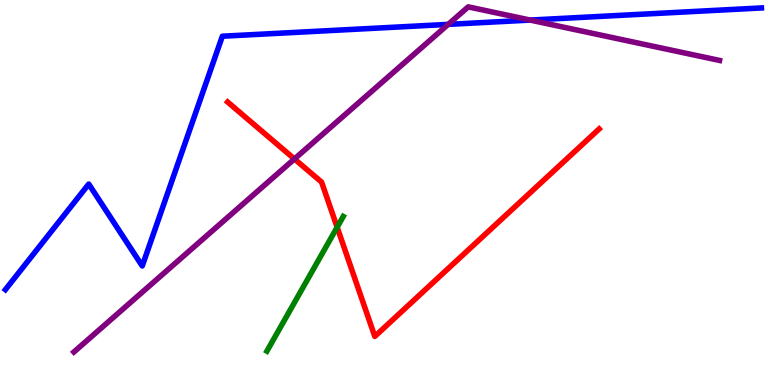[{'lines': ['blue', 'red'], 'intersections': []}, {'lines': ['green', 'red'], 'intersections': [{'x': 4.35, 'y': 4.1}]}, {'lines': ['purple', 'red'], 'intersections': [{'x': 3.8, 'y': 5.87}]}, {'lines': ['blue', 'green'], 'intersections': []}, {'lines': ['blue', 'purple'], 'intersections': [{'x': 5.78, 'y': 9.37}, {'x': 6.84, 'y': 9.48}]}, {'lines': ['green', 'purple'], 'intersections': []}]